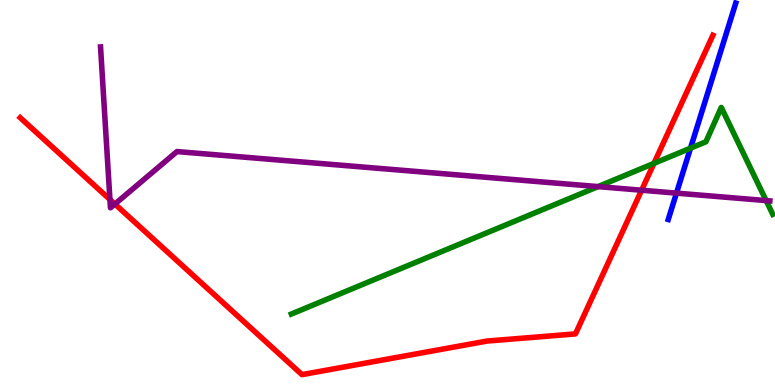[{'lines': ['blue', 'red'], 'intersections': []}, {'lines': ['green', 'red'], 'intersections': [{'x': 8.44, 'y': 5.76}]}, {'lines': ['purple', 'red'], 'intersections': [{'x': 1.42, 'y': 4.82}, {'x': 1.48, 'y': 4.7}, {'x': 8.28, 'y': 5.06}]}, {'lines': ['blue', 'green'], 'intersections': [{'x': 8.91, 'y': 6.15}]}, {'lines': ['blue', 'purple'], 'intersections': [{'x': 8.73, 'y': 4.98}]}, {'lines': ['green', 'purple'], 'intersections': [{'x': 7.72, 'y': 5.15}, {'x': 9.89, 'y': 4.79}]}]